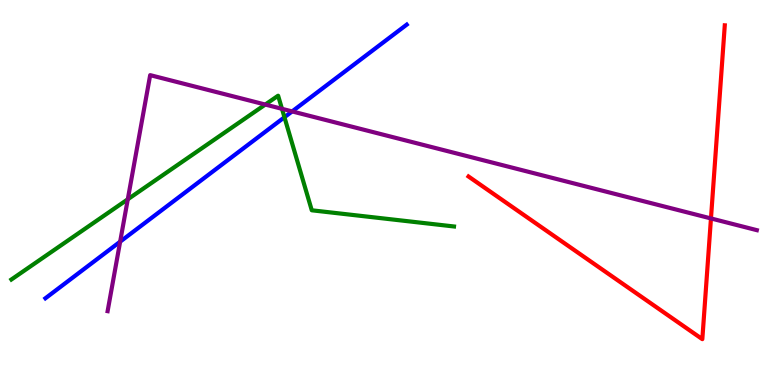[{'lines': ['blue', 'red'], 'intersections': []}, {'lines': ['green', 'red'], 'intersections': []}, {'lines': ['purple', 'red'], 'intersections': [{'x': 9.17, 'y': 4.33}]}, {'lines': ['blue', 'green'], 'intersections': [{'x': 3.67, 'y': 6.95}]}, {'lines': ['blue', 'purple'], 'intersections': [{'x': 1.55, 'y': 3.72}, {'x': 3.77, 'y': 7.11}]}, {'lines': ['green', 'purple'], 'intersections': [{'x': 1.65, 'y': 4.82}, {'x': 3.42, 'y': 7.28}, {'x': 3.64, 'y': 7.17}]}]